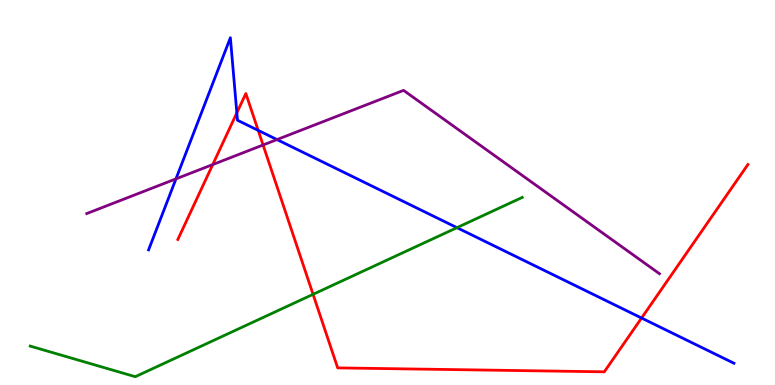[{'lines': ['blue', 'red'], 'intersections': [{'x': 3.06, 'y': 7.07}, {'x': 3.33, 'y': 6.61}, {'x': 8.28, 'y': 1.74}]}, {'lines': ['green', 'red'], 'intersections': [{'x': 4.04, 'y': 2.36}]}, {'lines': ['purple', 'red'], 'intersections': [{'x': 2.75, 'y': 5.73}, {'x': 3.39, 'y': 6.23}]}, {'lines': ['blue', 'green'], 'intersections': [{'x': 5.9, 'y': 4.09}]}, {'lines': ['blue', 'purple'], 'intersections': [{'x': 2.27, 'y': 5.35}, {'x': 3.57, 'y': 6.37}]}, {'lines': ['green', 'purple'], 'intersections': []}]